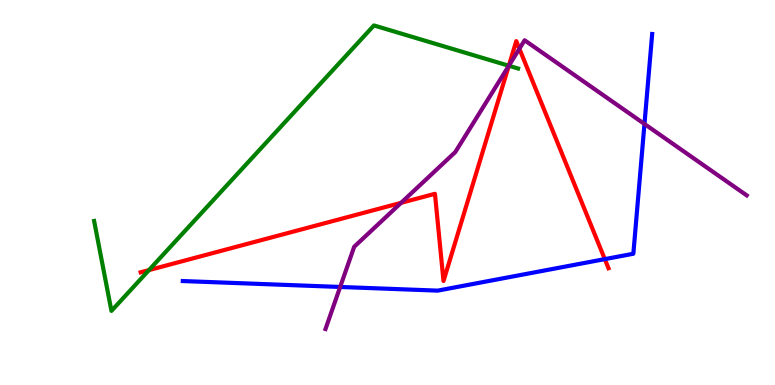[{'lines': ['blue', 'red'], 'intersections': [{'x': 7.8, 'y': 3.27}]}, {'lines': ['green', 'red'], 'intersections': [{'x': 1.92, 'y': 2.98}, {'x': 6.57, 'y': 8.29}]}, {'lines': ['purple', 'red'], 'intersections': [{'x': 5.18, 'y': 4.73}, {'x': 6.56, 'y': 8.29}, {'x': 6.7, 'y': 8.73}]}, {'lines': ['blue', 'green'], 'intersections': []}, {'lines': ['blue', 'purple'], 'intersections': [{'x': 4.39, 'y': 2.55}, {'x': 8.32, 'y': 6.78}]}, {'lines': ['green', 'purple'], 'intersections': [{'x': 6.57, 'y': 8.29}]}]